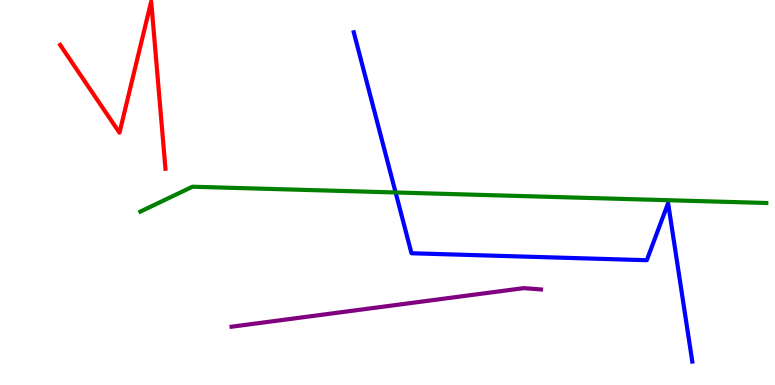[{'lines': ['blue', 'red'], 'intersections': []}, {'lines': ['green', 'red'], 'intersections': []}, {'lines': ['purple', 'red'], 'intersections': []}, {'lines': ['blue', 'green'], 'intersections': [{'x': 5.1, 'y': 5.0}]}, {'lines': ['blue', 'purple'], 'intersections': []}, {'lines': ['green', 'purple'], 'intersections': []}]